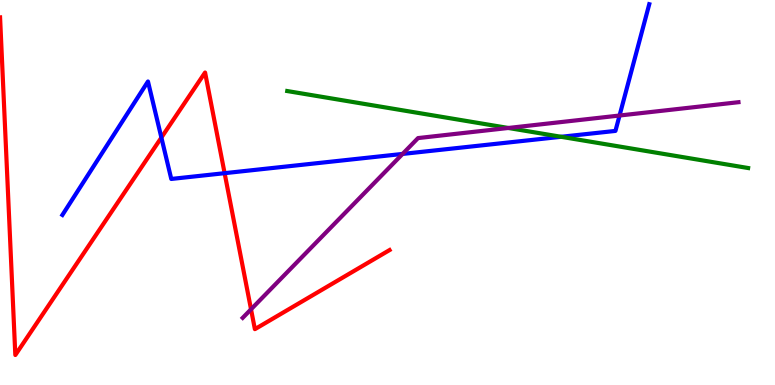[{'lines': ['blue', 'red'], 'intersections': [{'x': 2.08, 'y': 6.43}, {'x': 2.9, 'y': 5.5}]}, {'lines': ['green', 'red'], 'intersections': []}, {'lines': ['purple', 'red'], 'intersections': [{'x': 3.24, 'y': 1.97}]}, {'lines': ['blue', 'green'], 'intersections': [{'x': 7.24, 'y': 6.45}]}, {'lines': ['blue', 'purple'], 'intersections': [{'x': 5.19, 'y': 6.0}, {'x': 7.99, 'y': 7.0}]}, {'lines': ['green', 'purple'], 'intersections': [{'x': 6.56, 'y': 6.68}]}]